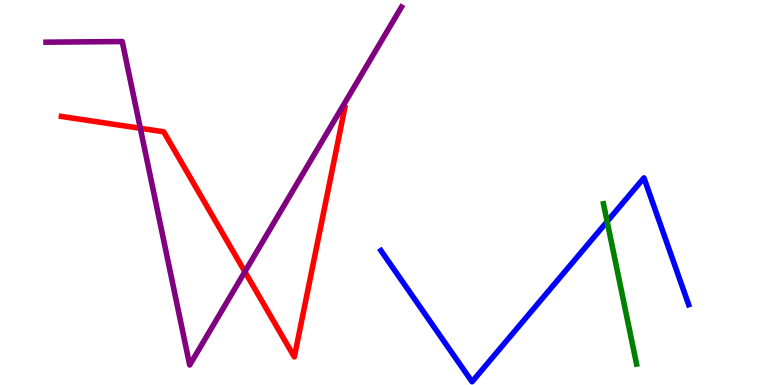[{'lines': ['blue', 'red'], 'intersections': []}, {'lines': ['green', 'red'], 'intersections': []}, {'lines': ['purple', 'red'], 'intersections': [{'x': 1.81, 'y': 6.67}, {'x': 3.16, 'y': 2.94}]}, {'lines': ['blue', 'green'], 'intersections': [{'x': 7.83, 'y': 4.25}]}, {'lines': ['blue', 'purple'], 'intersections': []}, {'lines': ['green', 'purple'], 'intersections': []}]